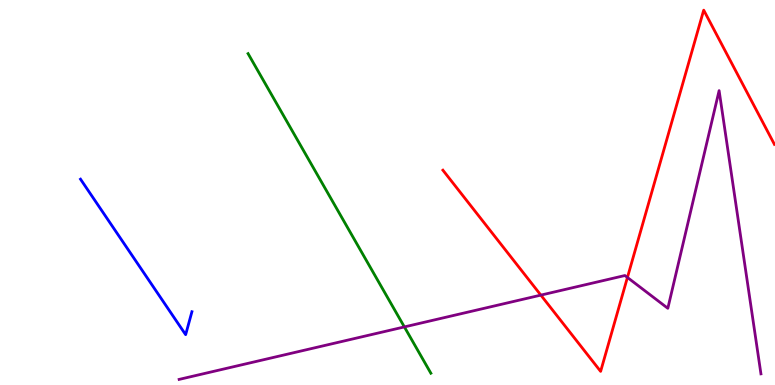[{'lines': ['blue', 'red'], 'intersections': []}, {'lines': ['green', 'red'], 'intersections': []}, {'lines': ['purple', 'red'], 'intersections': [{'x': 6.98, 'y': 2.33}, {'x': 8.1, 'y': 2.79}]}, {'lines': ['blue', 'green'], 'intersections': []}, {'lines': ['blue', 'purple'], 'intersections': []}, {'lines': ['green', 'purple'], 'intersections': [{'x': 5.22, 'y': 1.51}]}]